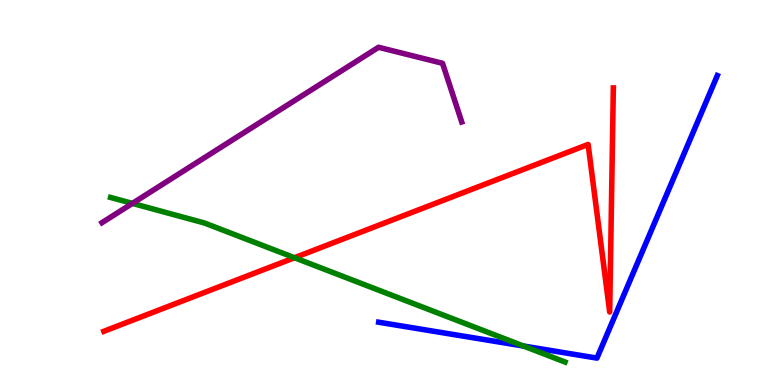[{'lines': ['blue', 'red'], 'intersections': []}, {'lines': ['green', 'red'], 'intersections': [{'x': 3.8, 'y': 3.31}]}, {'lines': ['purple', 'red'], 'intersections': []}, {'lines': ['blue', 'green'], 'intersections': [{'x': 6.76, 'y': 1.01}]}, {'lines': ['blue', 'purple'], 'intersections': []}, {'lines': ['green', 'purple'], 'intersections': [{'x': 1.71, 'y': 4.72}]}]